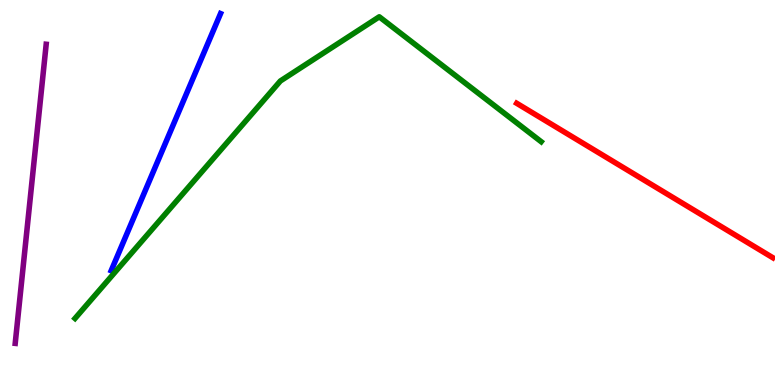[{'lines': ['blue', 'red'], 'intersections': []}, {'lines': ['green', 'red'], 'intersections': []}, {'lines': ['purple', 'red'], 'intersections': []}, {'lines': ['blue', 'green'], 'intersections': []}, {'lines': ['blue', 'purple'], 'intersections': []}, {'lines': ['green', 'purple'], 'intersections': []}]